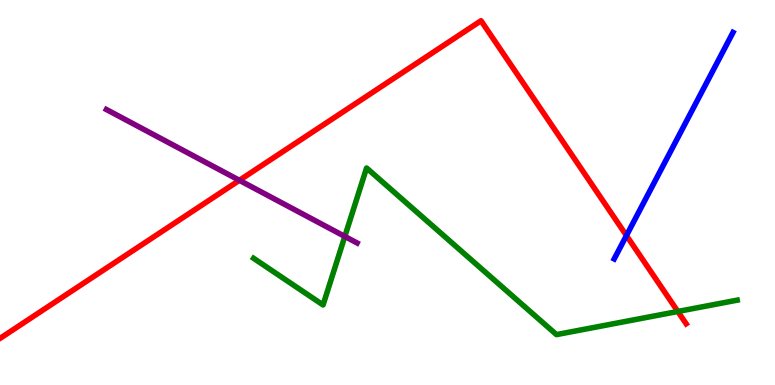[{'lines': ['blue', 'red'], 'intersections': [{'x': 8.08, 'y': 3.88}]}, {'lines': ['green', 'red'], 'intersections': [{'x': 8.75, 'y': 1.91}]}, {'lines': ['purple', 'red'], 'intersections': [{'x': 3.09, 'y': 5.32}]}, {'lines': ['blue', 'green'], 'intersections': []}, {'lines': ['blue', 'purple'], 'intersections': []}, {'lines': ['green', 'purple'], 'intersections': [{'x': 4.45, 'y': 3.86}]}]